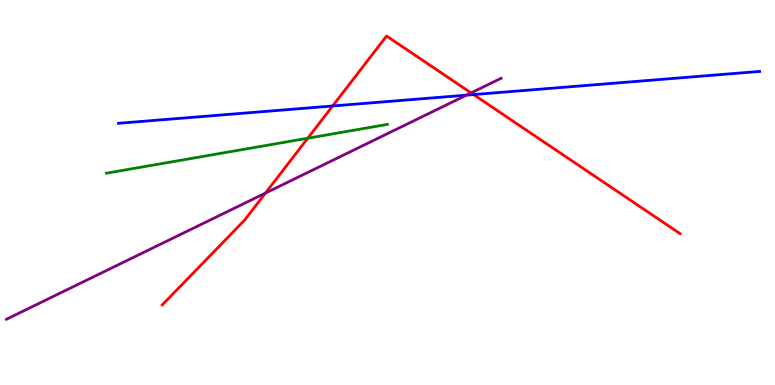[{'lines': ['blue', 'red'], 'intersections': [{'x': 4.29, 'y': 7.25}, {'x': 6.11, 'y': 7.54}]}, {'lines': ['green', 'red'], 'intersections': [{'x': 3.97, 'y': 6.41}]}, {'lines': ['purple', 'red'], 'intersections': [{'x': 3.43, 'y': 4.99}, {'x': 6.08, 'y': 7.59}]}, {'lines': ['blue', 'green'], 'intersections': []}, {'lines': ['blue', 'purple'], 'intersections': [{'x': 6.02, 'y': 7.53}]}, {'lines': ['green', 'purple'], 'intersections': []}]